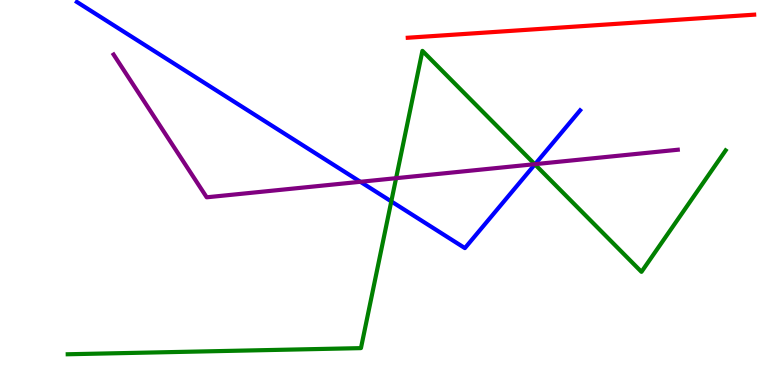[{'lines': ['blue', 'red'], 'intersections': []}, {'lines': ['green', 'red'], 'intersections': []}, {'lines': ['purple', 'red'], 'intersections': []}, {'lines': ['blue', 'green'], 'intersections': [{'x': 5.05, 'y': 4.77}, {'x': 6.9, 'y': 5.73}]}, {'lines': ['blue', 'purple'], 'intersections': [{'x': 4.65, 'y': 5.28}, {'x': 6.9, 'y': 5.74}]}, {'lines': ['green', 'purple'], 'intersections': [{'x': 5.11, 'y': 5.37}, {'x': 6.9, 'y': 5.74}]}]